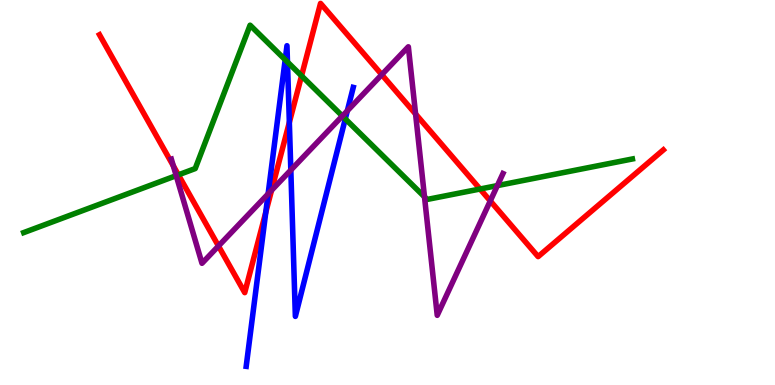[{'lines': ['blue', 'red'], 'intersections': [{'x': 3.43, 'y': 4.49}, {'x': 3.73, 'y': 6.82}]}, {'lines': ['green', 'red'], 'intersections': [{'x': 2.3, 'y': 5.46}, {'x': 3.89, 'y': 8.03}, {'x': 6.19, 'y': 5.09}]}, {'lines': ['purple', 'red'], 'intersections': [{'x': 2.24, 'y': 5.69}, {'x': 2.82, 'y': 3.61}, {'x': 3.5, 'y': 5.06}, {'x': 4.93, 'y': 8.06}, {'x': 5.36, 'y': 7.04}, {'x': 6.33, 'y': 4.78}]}, {'lines': ['blue', 'green'], 'intersections': [{'x': 3.68, 'y': 8.45}, {'x': 3.71, 'y': 8.39}, {'x': 4.46, 'y': 6.91}]}, {'lines': ['blue', 'purple'], 'intersections': [{'x': 3.46, 'y': 4.96}, {'x': 3.75, 'y': 5.58}, {'x': 4.48, 'y': 7.12}]}, {'lines': ['green', 'purple'], 'intersections': [{'x': 2.27, 'y': 5.44}, {'x': 4.42, 'y': 6.99}, {'x': 5.48, 'y': 4.89}, {'x': 6.42, 'y': 5.18}]}]